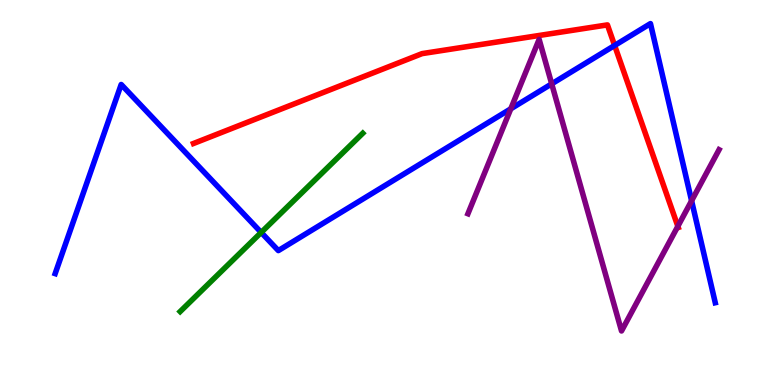[{'lines': ['blue', 'red'], 'intersections': [{'x': 7.93, 'y': 8.82}]}, {'lines': ['green', 'red'], 'intersections': []}, {'lines': ['purple', 'red'], 'intersections': [{'x': 8.75, 'y': 4.12}]}, {'lines': ['blue', 'green'], 'intersections': [{'x': 3.37, 'y': 3.96}]}, {'lines': ['blue', 'purple'], 'intersections': [{'x': 6.59, 'y': 7.17}, {'x': 7.12, 'y': 7.82}, {'x': 8.92, 'y': 4.79}]}, {'lines': ['green', 'purple'], 'intersections': []}]